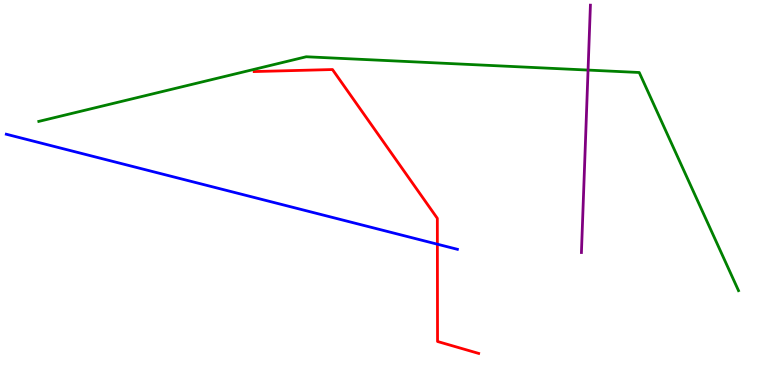[{'lines': ['blue', 'red'], 'intersections': [{'x': 5.64, 'y': 3.66}]}, {'lines': ['green', 'red'], 'intersections': []}, {'lines': ['purple', 'red'], 'intersections': []}, {'lines': ['blue', 'green'], 'intersections': []}, {'lines': ['blue', 'purple'], 'intersections': []}, {'lines': ['green', 'purple'], 'intersections': [{'x': 7.59, 'y': 8.18}]}]